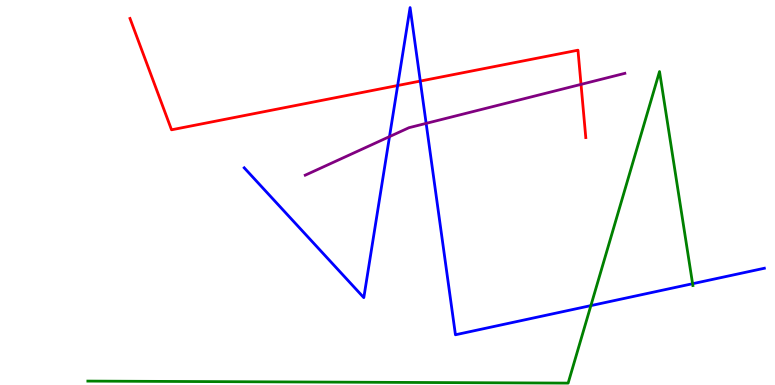[{'lines': ['blue', 'red'], 'intersections': [{'x': 5.13, 'y': 7.78}, {'x': 5.42, 'y': 7.89}]}, {'lines': ['green', 'red'], 'intersections': []}, {'lines': ['purple', 'red'], 'intersections': [{'x': 7.5, 'y': 7.81}]}, {'lines': ['blue', 'green'], 'intersections': [{'x': 7.62, 'y': 2.06}, {'x': 8.94, 'y': 2.63}]}, {'lines': ['blue', 'purple'], 'intersections': [{'x': 5.03, 'y': 6.45}, {'x': 5.5, 'y': 6.8}]}, {'lines': ['green', 'purple'], 'intersections': []}]